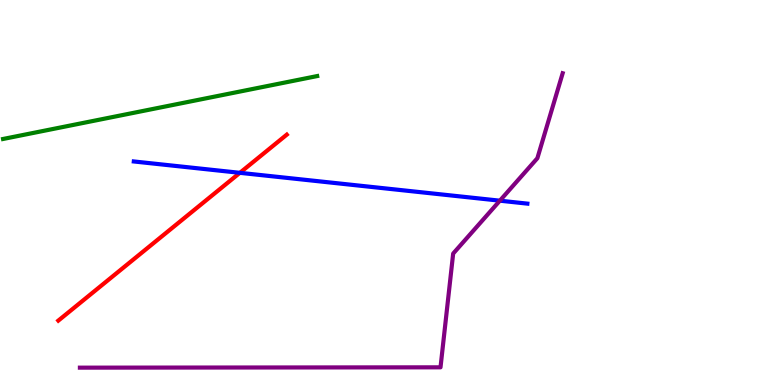[{'lines': ['blue', 'red'], 'intersections': [{'x': 3.1, 'y': 5.51}]}, {'lines': ['green', 'red'], 'intersections': []}, {'lines': ['purple', 'red'], 'intersections': []}, {'lines': ['blue', 'green'], 'intersections': []}, {'lines': ['blue', 'purple'], 'intersections': [{'x': 6.45, 'y': 4.79}]}, {'lines': ['green', 'purple'], 'intersections': []}]